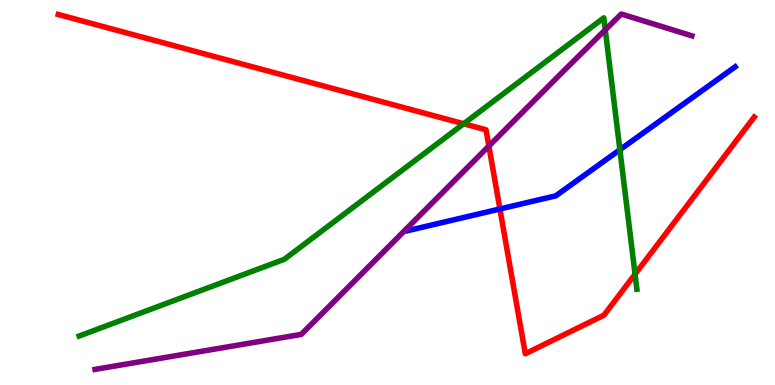[{'lines': ['blue', 'red'], 'intersections': [{'x': 6.45, 'y': 4.57}]}, {'lines': ['green', 'red'], 'intersections': [{'x': 5.98, 'y': 6.79}, {'x': 8.19, 'y': 2.88}]}, {'lines': ['purple', 'red'], 'intersections': [{'x': 6.31, 'y': 6.21}]}, {'lines': ['blue', 'green'], 'intersections': [{'x': 8.0, 'y': 6.11}]}, {'lines': ['blue', 'purple'], 'intersections': []}, {'lines': ['green', 'purple'], 'intersections': [{'x': 7.81, 'y': 9.22}]}]